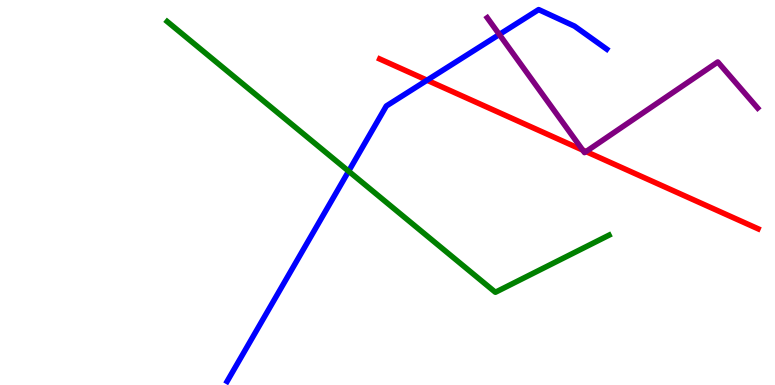[{'lines': ['blue', 'red'], 'intersections': [{'x': 5.51, 'y': 7.92}]}, {'lines': ['green', 'red'], 'intersections': []}, {'lines': ['purple', 'red'], 'intersections': [{'x': 7.52, 'y': 6.1}, {'x': 7.56, 'y': 6.06}]}, {'lines': ['blue', 'green'], 'intersections': [{'x': 4.5, 'y': 5.55}]}, {'lines': ['blue', 'purple'], 'intersections': [{'x': 6.44, 'y': 9.1}]}, {'lines': ['green', 'purple'], 'intersections': []}]